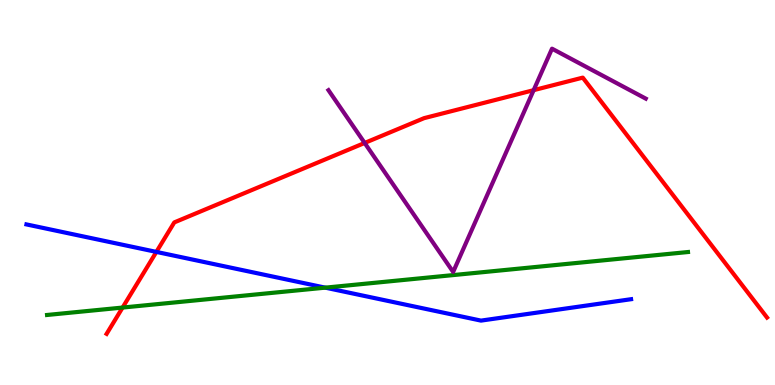[{'lines': ['blue', 'red'], 'intersections': [{'x': 2.02, 'y': 3.46}]}, {'lines': ['green', 'red'], 'intersections': [{'x': 1.58, 'y': 2.01}]}, {'lines': ['purple', 'red'], 'intersections': [{'x': 4.71, 'y': 6.29}, {'x': 6.89, 'y': 7.66}]}, {'lines': ['blue', 'green'], 'intersections': [{'x': 4.2, 'y': 2.53}]}, {'lines': ['blue', 'purple'], 'intersections': []}, {'lines': ['green', 'purple'], 'intersections': []}]